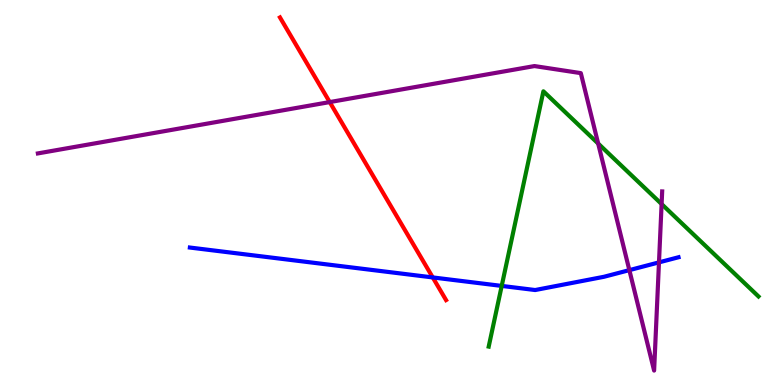[{'lines': ['blue', 'red'], 'intersections': [{'x': 5.58, 'y': 2.79}]}, {'lines': ['green', 'red'], 'intersections': []}, {'lines': ['purple', 'red'], 'intersections': [{'x': 4.25, 'y': 7.35}]}, {'lines': ['blue', 'green'], 'intersections': [{'x': 6.47, 'y': 2.57}]}, {'lines': ['blue', 'purple'], 'intersections': [{'x': 8.12, 'y': 2.98}, {'x': 8.5, 'y': 3.19}]}, {'lines': ['green', 'purple'], 'intersections': [{'x': 7.72, 'y': 6.27}, {'x': 8.54, 'y': 4.7}]}]